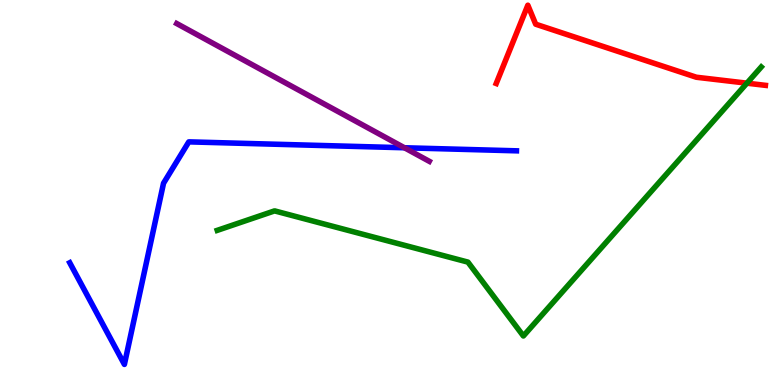[{'lines': ['blue', 'red'], 'intersections': []}, {'lines': ['green', 'red'], 'intersections': [{'x': 9.64, 'y': 7.84}]}, {'lines': ['purple', 'red'], 'intersections': []}, {'lines': ['blue', 'green'], 'intersections': []}, {'lines': ['blue', 'purple'], 'intersections': [{'x': 5.22, 'y': 6.16}]}, {'lines': ['green', 'purple'], 'intersections': []}]